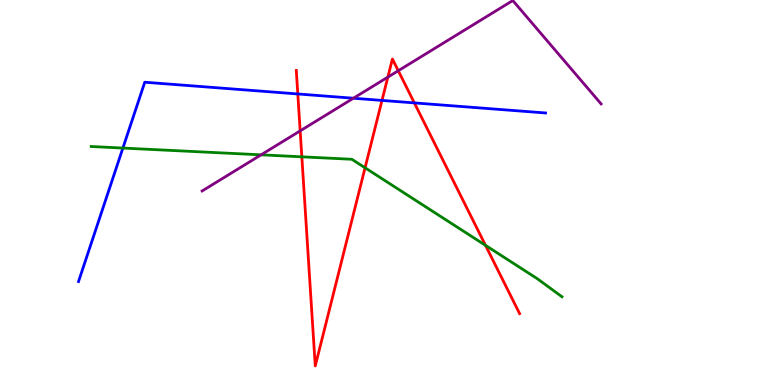[{'lines': ['blue', 'red'], 'intersections': [{'x': 3.84, 'y': 7.56}, {'x': 4.93, 'y': 7.39}, {'x': 5.35, 'y': 7.33}]}, {'lines': ['green', 'red'], 'intersections': [{'x': 3.89, 'y': 5.93}, {'x': 4.71, 'y': 5.64}, {'x': 6.26, 'y': 3.63}]}, {'lines': ['purple', 'red'], 'intersections': [{'x': 3.87, 'y': 6.6}, {'x': 5.0, 'y': 8.0}, {'x': 5.14, 'y': 8.16}]}, {'lines': ['blue', 'green'], 'intersections': [{'x': 1.59, 'y': 6.15}]}, {'lines': ['blue', 'purple'], 'intersections': [{'x': 4.56, 'y': 7.45}]}, {'lines': ['green', 'purple'], 'intersections': [{'x': 3.37, 'y': 5.98}]}]